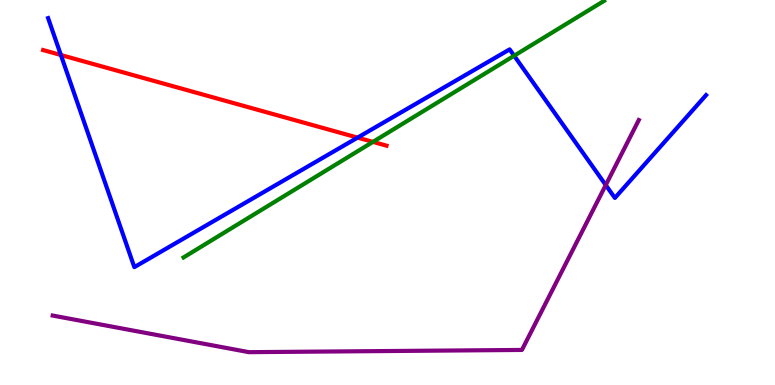[{'lines': ['blue', 'red'], 'intersections': [{'x': 0.786, 'y': 8.57}, {'x': 4.61, 'y': 6.43}]}, {'lines': ['green', 'red'], 'intersections': [{'x': 4.81, 'y': 6.31}]}, {'lines': ['purple', 'red'], 'intersections': []}, {'lines': ['blue', 'green'], 'intersections': [{'x': 6.63, 'y': 8.55}]}, {'lines': ['blue', 'purple'], 'intersections': [{'x': 7.82, 'y': 5.19}]}, {'lines': ['green', 'purple'], 'intersections': []}]